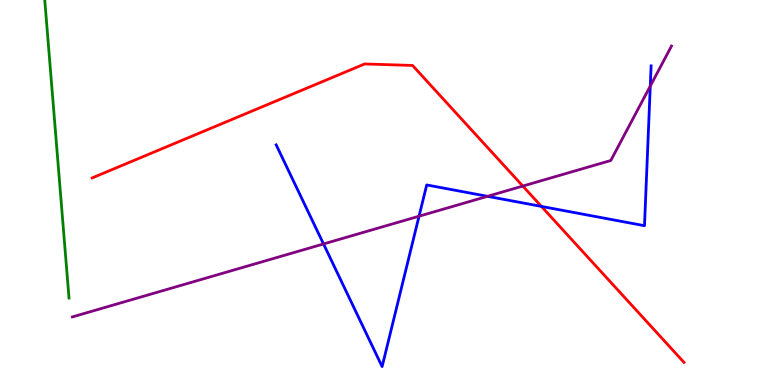[{'lines': ['blue', 'red'], 'intersections': [{'x': 6.99, 'y': 4.64}]}, {'lines': ['green', 'red'], 'intersections': []}, {'lines': ['purple', 'red'], 'intersections': [{'x': 6.75, 'y': 5.17}]}, {'lines': ['blue', 'green'], 'intersections': []}, {'lines': ['blue', 'purple'], 'intersections': [{'x': 4.17, 'y': 3.66}, {'x': 5.41, 'y': 4.38}, {'x': 6.29, 'y': 4.9}, {'x': 8.39, 'y': 7.76}]}, {'lines': ['green', 'purple'], 'intersections': []}]